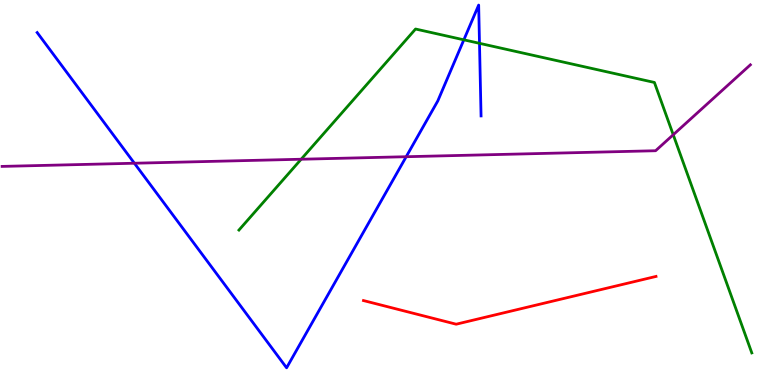[{'lines': ['blue', 'red'], 'intersections': []}, {'lines': ['green', 'red'], 'intersections': []}, {'lines': ['purple', 'red'], 'intersections': []}, {'lines': ['blue', 'green'], 'intersections': [{'x': 5.99, 'y': 8.97}, {'x': 6.19, 'y': 8.87}]}, {'lines': ['blue', 'purple'], 'intersections': [{'x': 1.73, 'y': 5.76}, {'x': 5.24, 'y': 5.93}]}, {'lines': ['green', 'purple'], 'intersections': [{'x': 3.89, 'y': 5.86}, {'x': 8.69, 'y': 6.5}]}]